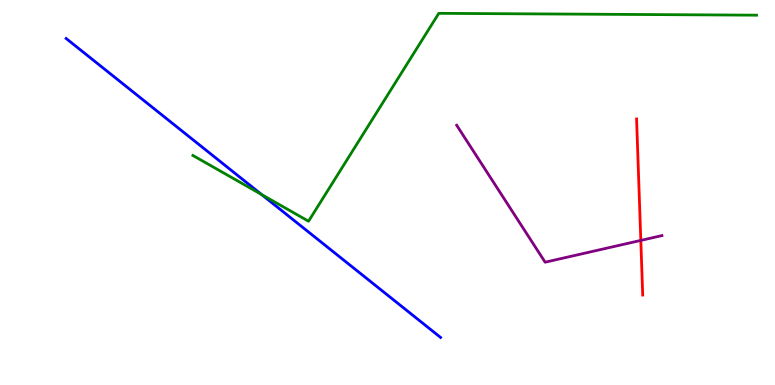[{'lines': ['blue', 'red'], 'intersections': []}, {'lines': ['green', 'red'], 'intersections': []}, {'lines': ['purple', 'red'], 'intersections': [{'x': 8.27, 'y': 3.76}]}, {'lines': ['blue', 'green'], 'intersections': [{'x': 3.37, 'y': 4.95}]}, {'lines': ['blue', 'purple'], 'intersections': []}, {'lines': ['green', 'purple'], 'intersections': []}]